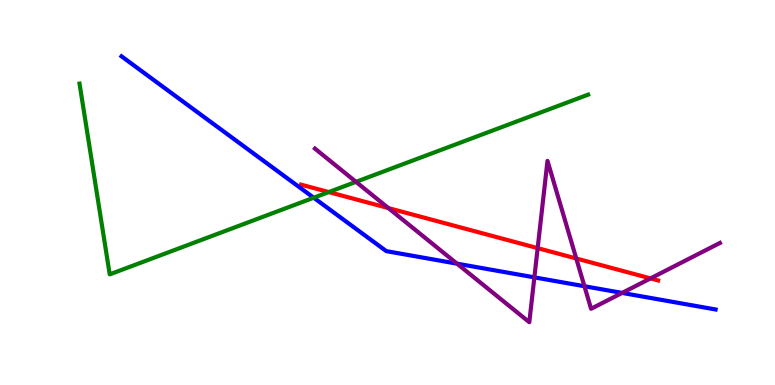[{'lines': ['blue', 'red'], 'intersections': []}, {'lines': ['green', 'red'], 'intersections': [{'x': 4.24, 'y': 5.01}]}, {'lines': ['purple', 'red'], 'intersections': [{'x': 5.01, 'y': 4.6}, {'x': 6.94, 'y': 3.56}, {'x': 7.44, 'y': 3.29}, {'x': 8.39, 'y': 2.77}]}, {'lines': ['blue', 'green'], 'intersections': [{'x': 4.05, 'y': 4.86}]}, {'lines': ['blue', 'purple'], 'intersections': [{'x': 5.9, 'y': 3.15}, {'x': 6.9, 'y': 2.8}, {'x': 7.54, 'y': 2.57}, {'x': 8.03, 'y': 2.39}]}, {'lines': ['green', 'purple'], 'intersections': [{'x': 4.59, 'y': 5.28}]}]